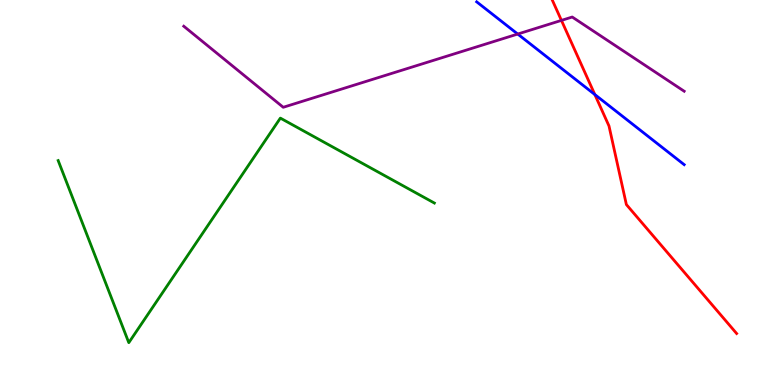[{'lines': ['blue', 'red'], 'intersections': [{'x': 7.68, 'y': 7.54}]}, {'lines': ['green', 'red'], 'intersections': []}, {'lines': ['purple', 'red'], 'intersections': [{'x': 7.24, 'y': 9.47}]}, {'lines': ['blue', 'green'], 'intersections': []}, {'lines': ['blue', 'purple'], 'intersections': [{'x': 6.68, 'y': 9.12}]}, {'lines': ['green', 'purple'], 'intersections': []}]